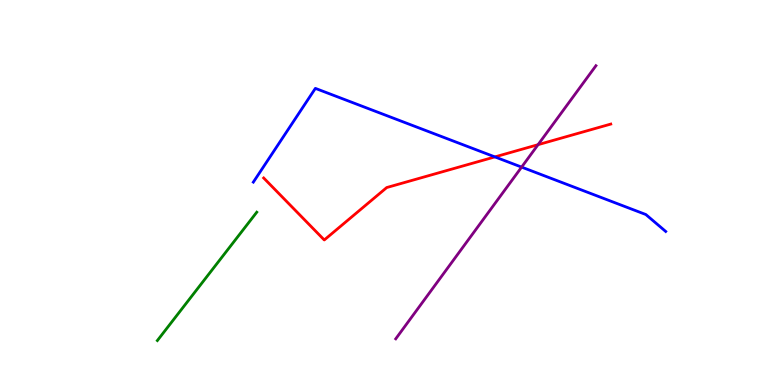[{'lines': ['blue', 'red'], 'intersections': [{'x': 6.39, 'y': 5.92}]}, {'lines': ['green', 'red'], 'intersections': []}, {'lines': ['purple', 'red'], 'intersections': [{'x': 6.94, 'y': 6.24}]}, {'lines': ['blue', 'green'], 'intersections': []}, {'lines': ['blue', 'purple'], 'intersections': [{'x': 6.73, 'y': 5.66}]}, {'lines': ['green', 'purple'], 'intersections': []}]